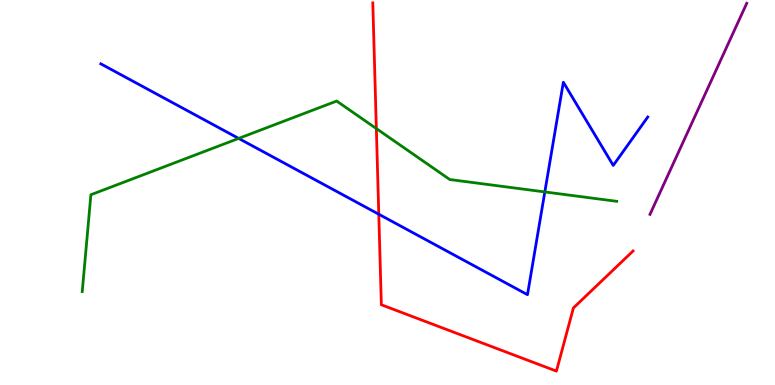[{'lines': ['blue', 'red'], 'intersections': [{'x': 4.89, 'y': 4.44}]}, {'lines': ['green', 'red'], 'intersections': [{'x': 4.86, 'y': 6.66}]}, {'lines': ['purple', 'red'], 'intersections': []}, {'lines': ['blue', 'green'], 'intersections': [{'x': 3.08, 'y': 6.4}, {'x': 7.03, 'y': 5.01}]}, {'lines': ['blue', 'purple'], 'intersections': []}, {'lines': ['green', 'purple'], 'intersections': []}]